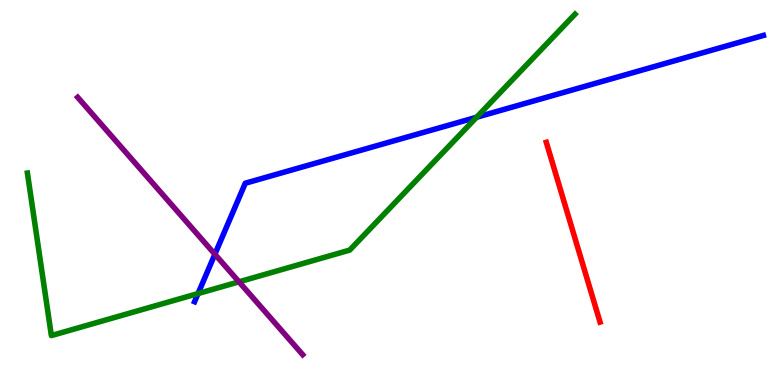[{'lines': ['blue', 'red'], 'intersections': []}, {'lines': ['green', 'red'], 'intersections': []}, {'lines': ['purple', 'red'], 'intersections': []}, {'lines': ['blue', 'green'], 'intersections': [{'x': 2.56, 'y': 2.38}, {'x': 6.15, 'y': 6.95}]}, {'lines': ['blue', 'purple'], 'intersections': [{'x': 2.77, 'y': 3.4}]}, {'lines': ['green', 'purple'], 'intersections': [{'x': 3.08, 'y': 2.68}]}]